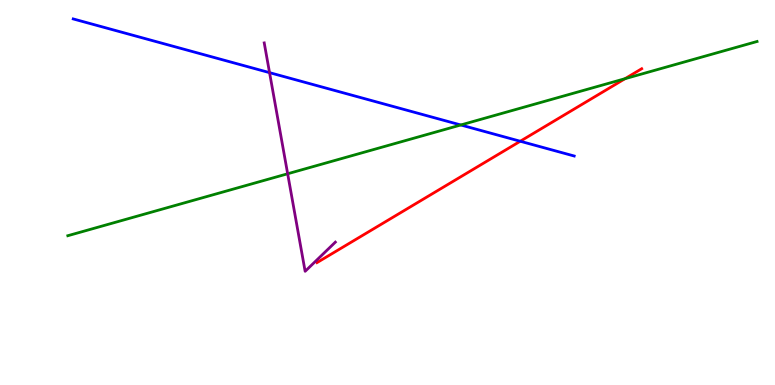[{'lines': ['blue', 'red'], 'intersections': [{'x': 6.71, 'y': 6.33}]}, {'lines': ['green', 'red'], 'intersections': [{'x': 8.06, 'y': 7.96}]}, {'lines': ['purple', 'red'], 'intersections': []}, {'lines': ['blue', 'green'], 'intersections': [{'x': 5.95, 'y': 6.75}]}, {'lines': ['blue', 'purple'], 'intersections': [{'x': 3.48, 'y': 8.11}]}, {'lines': ['green', 'purple'], 'intersections': [{'x': 3.71, 'y': 5.49}]}]